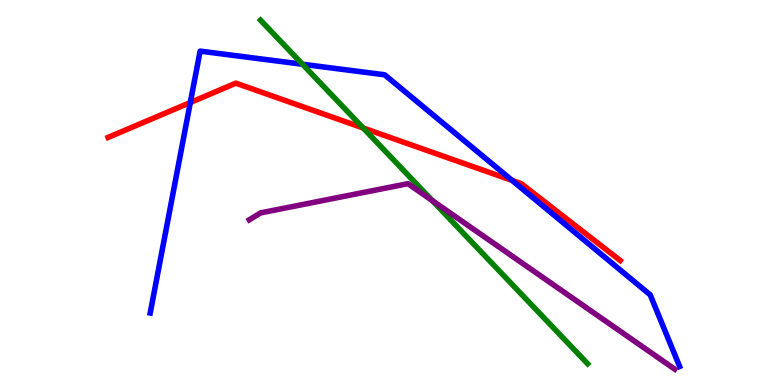[{'lines': ['blue', 'red'], 'intersections': [{'x': 2.46, 'y': 7.34}, {'x': 6.61, 'y': 5.31}]}, {'lines': ['green', 'red'], 'intersections': [{'x': 4.69, 'y': 6.68}]}, {'lines': ['purple', 'red'], 'intersections': []}, {'lines': ['blue', 'green'], 'intersections': [{'x': 3.9, 'y': 8.33}]}, {'lines': ['blue', 'purple'], 'intersections': []}, {'lines': ['green', 'purple'], 'intersections': [{'x': 5.58, 'y': 4.79}]}]